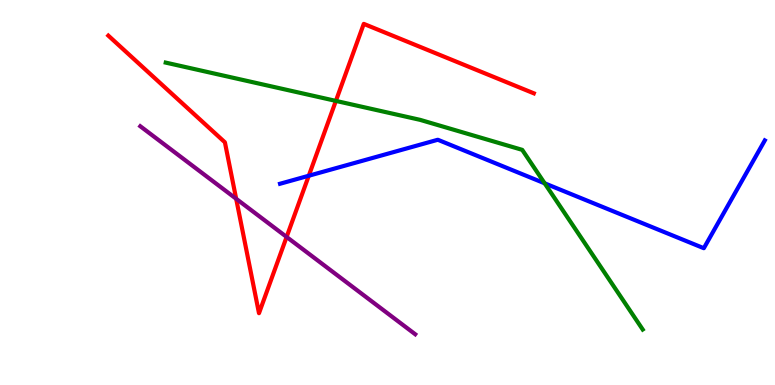[{'lines': ['blue', 'red'], 'intersections': [{'x': 3.98, 'y': 5.44}]}, {'lines': ['green', 'red'], 'intersections': [{'x': 4.33, 'y': 7.38}]}, {'lines': ['purple', 'red'], 'intersections': [{'x': 3.05, 'y': 4.84}, {'x': 3.7, 'y': 3.85}]}, {'lines': ['blue', 'green'], 'intersections': [{'x': 7.03, 'y': 5.24}]}, {'lines': ['blue', 'purple'], 'intersections': []}, {'lines': ['green', 'purple'], 'intersections': []}]